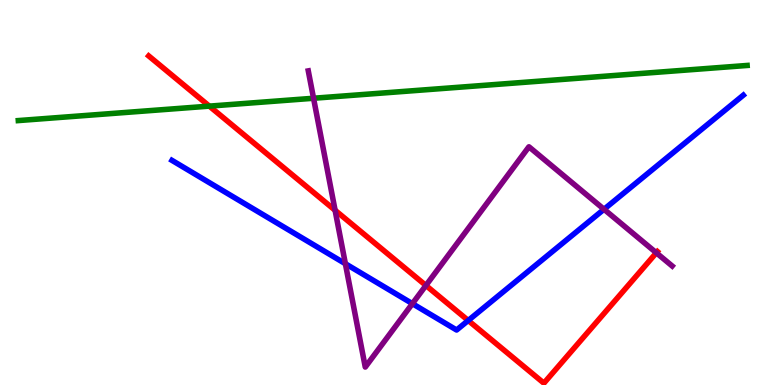[{'lines': ['blue', 'red'], 'intersections': [{'x': 6.04, 'y': 1.68}]}, {'lines': ['green', 'red'], 'intersections': [{'x': 2.7, 'y': 7.24}]}, {'lines': ['purple', 'red'], 'intersections': [{'x': 4.32, 'y': 4.54}, {'x': 5.5, 'y': 2.59}, {'x': 8.47, 'y': 3.43}]}, {'lines': ['blue', 'green'], 'intersections': []}, {'lines': ['blue', 'purple'], 'intersections': [{'x': 4.46, 'y': 3.15}, {'x': 5.32, 'y': 2.11}, {'x': 7.79, 'y': 4.56}]}, {'lines': ['green', 'purple'], 'intersections': [{'x': 4.05, 'y': 7.45}]}]